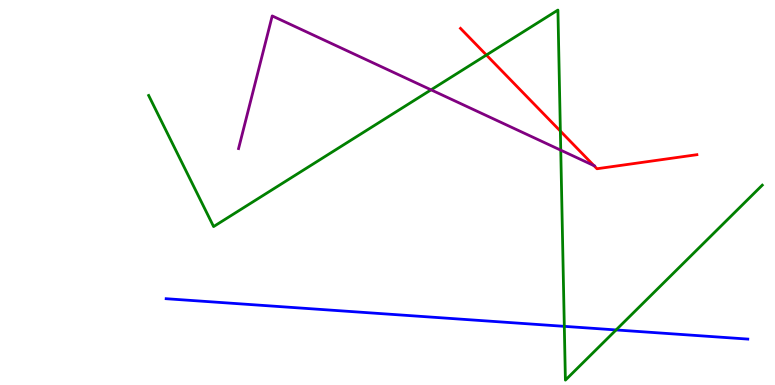[{'lines': ['blue', 'red'], 'intersections': []}, {'lines': ['green', 'red'], 'intersections': [{'x': 6.28, 'y': 8.57}, {'x': 7.23, 'y': 6.6}]}, {'lines': ['purple', 'red'], 'intersections': [{'x': 7.66, 'y': 5.7}]}, {'lines': ['blue', 'green'], 'intersections': [{'x': 7.28, 'y': 1.52}, {'x': 7.95, 'y': 1.43}]}, {'lines': ['blue', 'purple'], 'intersections': []}, {'lines': ['green', 'purple'], 'intersections': [{'x': 5.56, 'y': 7.67}, {'x': 7.24, 'y': 6.1}]}]